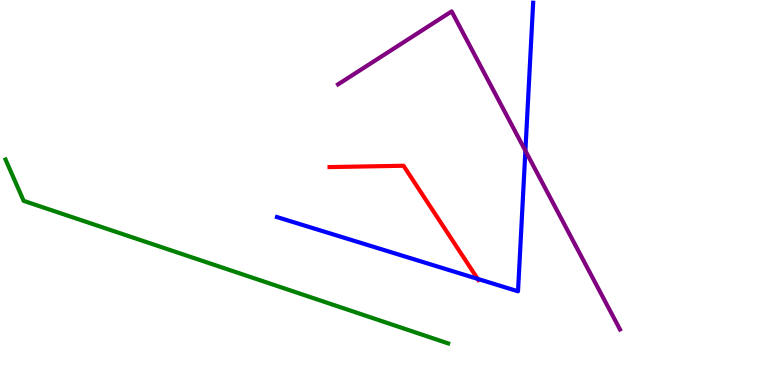[{'lines': ['blue', 'red'], 'intersections': [{'x': 6.16, 'y': 2.76}]}, {'lines': ['green', 'red'], 'intersections': []}, {'lines': ['purple', 'red'], 'intersections': []}, {'lines': ['blue', 'green'], 'intersections': []}, {'lines': ['blue', 'purple'], 'intersections': [{'x': 6.78, 'y': 6.08}]}, {'lines': ['green', 'purple'], 'intersections': []}]